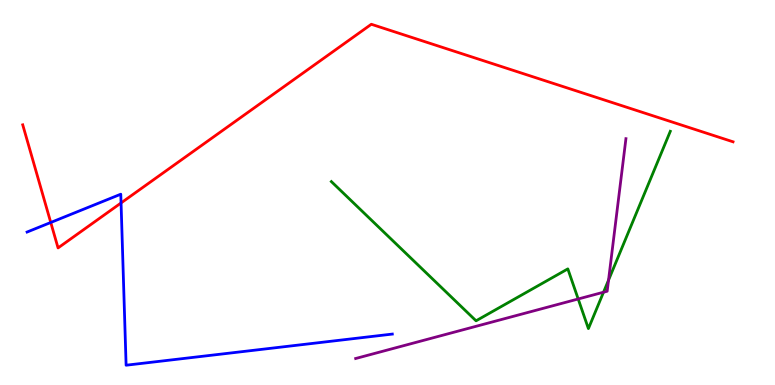[{'lines': ['blue', 'red'], 'intersections': [{'x': 0.655, 'y': 4.22}, {'x': 1.56, 'y': 4.73}]}, {'lines': ['green', 'red'], 'intersections': []}, {'lines': ['purple', 'red'], 'intersections': []}, {'lines': ['blue', 'green'], 'intersections': []}, {'lines': ['blue', 'purple'], 'intersections': []}, {'lines': ['green', 'purple'], 'intersections': [{'x': 7.46, 'y': 2.23}, {'x': 7.79, 'y': 2.41}, {'x': 7.85, 'y': 2.72}]}]